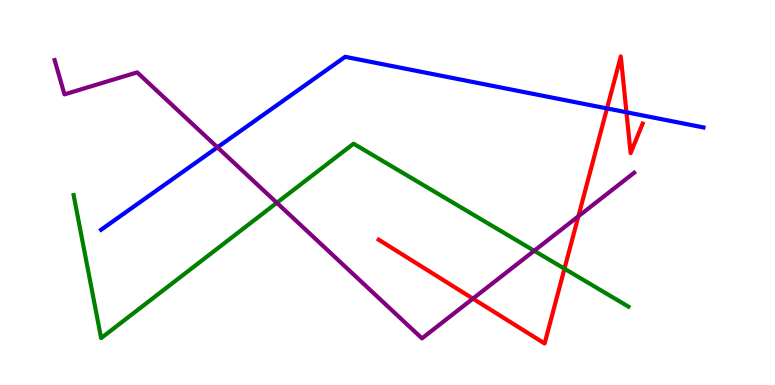[{'lines': ['blue', 'red'], 'intersections': [{'x': 7.83, 'y': 7.18}, {'x': 8.08, 'y': 7.08}]}, {'lines': ['green', 'red'], 'intersections': [{'x': 7.28, 'y': 3.02}]}, {'lines': ['purple', 'red'], 'intersections': [{'x': 6.1, 'y': 2.24}, {'x': 7.46, 'y': 4.38}]}, {'lines': ['blue', 'green'], 'intersections': []}, {'lines': ['blue', 'purple'], 'intersections': [{'x': 2.81, 'y': 6.17}]}, {'lines': ['green', 'purple'], 'intersections': [{'x': 3.57, 'y': 4.73}, {'x': 6.89, 'y': 3.49}]}]